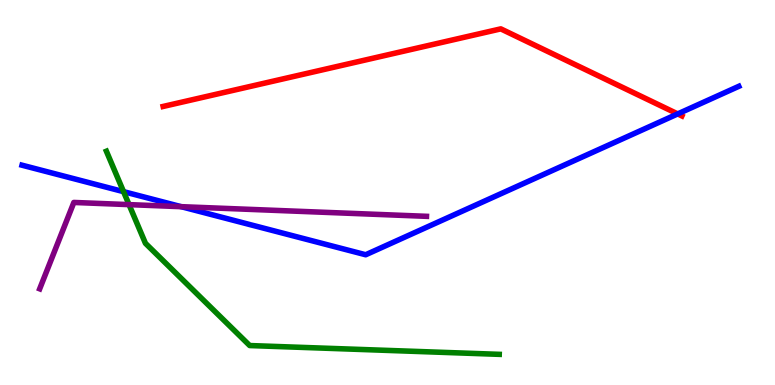[{'lines': ['blue', 'red'], 'intersections': [{'x': 8.74, 'y': 7.04}]}, {'lines': ['green', 'red'], 'intersections': []}, {'lines': ['purple', 'red'], 'intersections': []}, {'lines': ['blue', 'green'], 'intersections': [{'x': 1.59, 'y': 5.02}]}, {'lines': ['blue', 'purple'], 'intersections': [{'x': 2.34, 'y': 4.63}]}, {'lines': ['green', 'purple'], 'intersections': [{'x': 1.67, 'y': 4.69}]}]